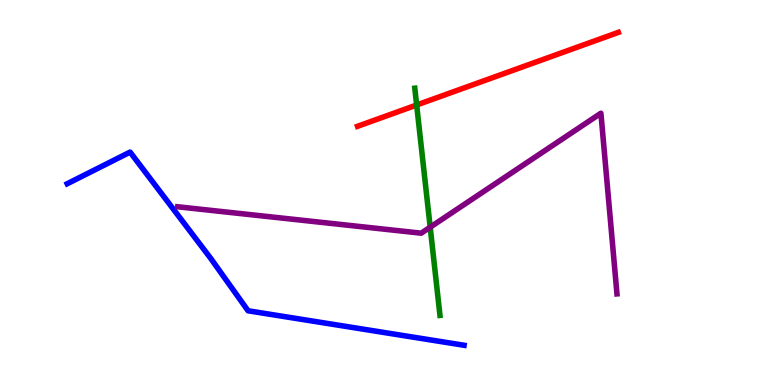[{'lines': ['blue', 'red'], 'intersections': []}, {'lines': ['green', 'red'], 'intersections': [{'x': 5.38, 'y': 7.27}]}, {'lines': ['purple', 'red'], 'intersections': []}, {'lines': ['blue', 'green'], 'intersections': []}, {'lines': ['blue', 'purple'], 'intersections': []}, {'lines': ['green', 'purple'], 'intersections': [{'x': 5.55, 'y': 4.1}]}]